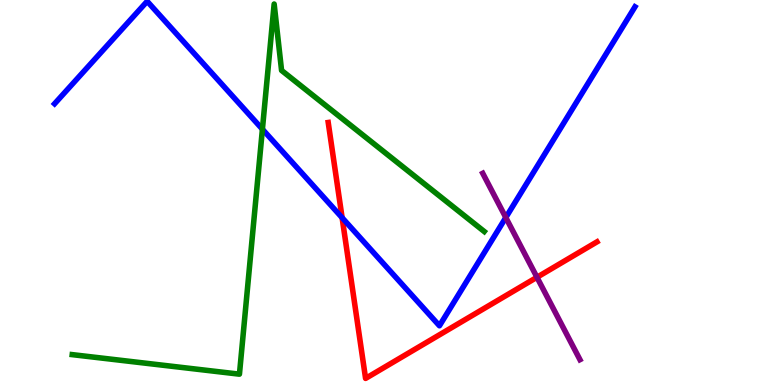[{'lines': ['blue', 'red'], 'intersections': [{'x': 4.41, 'y': 4.34}]}, {'lines': ['green', 'red'], 'intersections': []}, {'lines': ['purple', 'red'], 'intersections': [{'x': 6.93, 'y': 2.8}]}, {'lines': ['blue', 'green'], 'intersections': [{'x': 3.39, 'y': 6.64}]}, {'lines': ['blue', 'purple'], 'intersections': [{'x': 6.53, 'y': 4.35}]}, {'lines': ['green', 'purple'], 'intersections': []}]